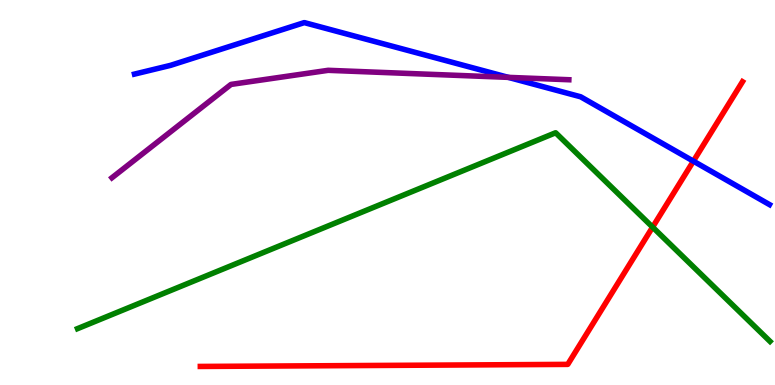[{'lines': ['blue', 'red'], 'intersections': [{'x': 8.95, 'y': 5.81}]}, {'lines': ['green', 'red'], 'intersections': [{'x': 8.42, 'y': 4.1}]}, {'lines': ['purple', 'red'], 'intersections': []}, {'lines': ['blue', 'green'], 'intersections': []}, {'lines': ['blue', 'purple'], 'intersections': [{'x': 6.56, 'y': 7.99}]}, {'lines': ['green', 'purple'], 'intersections': []}]